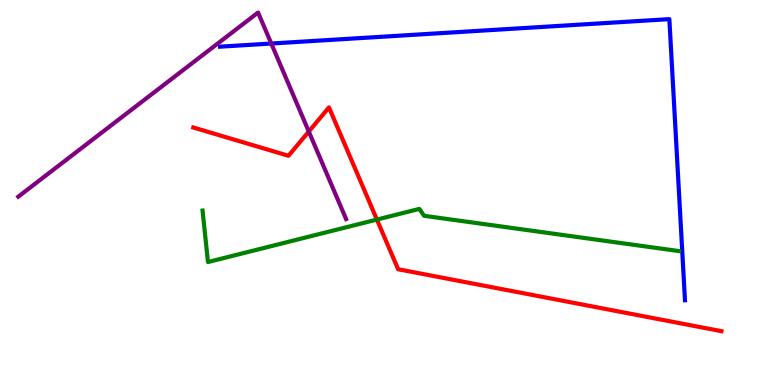[{'lines': ['blue', 'red'], 'intersections': []}, {'lines': ['green', 'red'], 'intersections': [{'x': 4.86, 'y': 4.3}]}, {'lines': ['purple', 'red'], 'intersections': [{'x': 3.98, 'y': 6.58}]}, {'lines': ['blue', 'green'], 'intersections': []}, {'lines': ['blue', 'purple'], 'intersections': [{'x': 3.5, 'y': 8.87}]}, {'lines': ['green', 'purple'], 'intersections': []}]